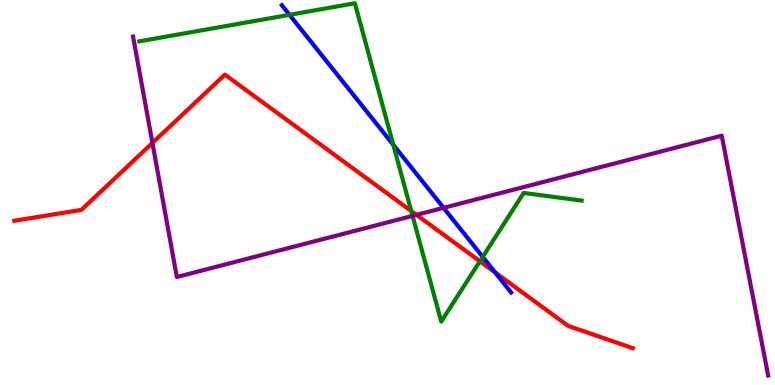[{'lines': ['blue', 'red'], 'intersections': [{'x': 6.39, 'y': 2.92}]}, {'lines': ['green', 'red'], 'intersections': [{'x': 5.31, 'y': 4.52}, {'x': 6.19, 'y': 3.21}]}, {'lines': ['purple', 'red'], 'intersections': [{'x': 1.97, 'y': 6.29}, {'x': 5.37, 'y': 4.42}]}, {'lines': ['blue', 'green'], 'intersections': [{'x': 3.74, 'y': 9.61}, {'x': 5.07, 'y': 6.24}, {'x': 6.23, 'y': 3.33}]}, {'lines': ['blue', 'purple'], 'intersections': [{'x': 5.72, 'y': 4.6}]}, {'lines': ['green', 'purple'], 'intersections': [{'x': 5.32, 'y': 4.39}]}]